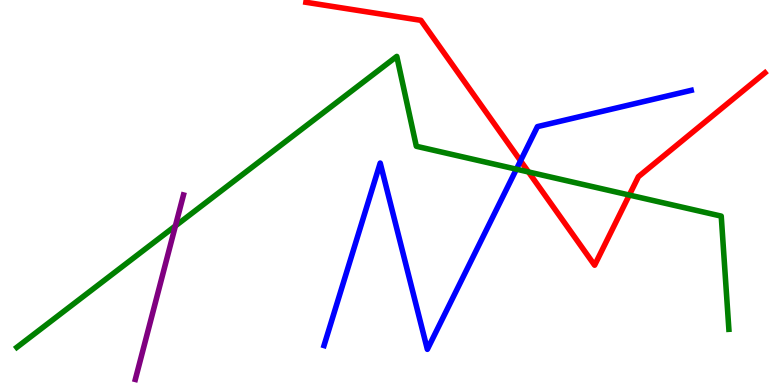[{'lines': ['blue', 'red'], 'intersections': [{'x': 6.72, 'y': 5.82}]}, {'lines': ['green', 'red'], 'intersections': [{'x': 6.82, 'y': 5.53}, {'x': 8.12, 'y': 4.93}]}, {'lines': ['purple', 'red'], 'intersections': []}, {'lines': ['blue', 'green'], 'intersections': [{'x': 6.66, 'y': 5.61}]}, {'lines': ['blue', 'purple'], 'intersections': []}, {'lines': ['green', 'purple'], 'intersections': [{'x': 2.26, 'y': 4.13}]}]